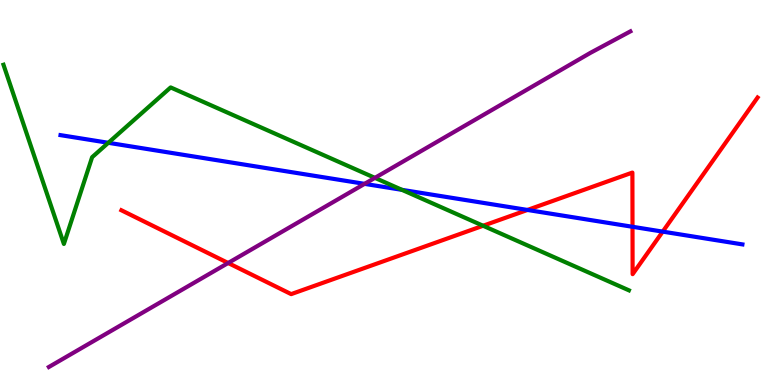[{'lines': ['blue', 'red'], 'intersections': [{'x': 6.81, 'y': 4.55}, {'x': 8.16, 'y': 4.11}, {'x': 8.55, 'y': 3.98}]}, {'lines': ['green', 'red'], 'intersections': [{'x': 6.23, 'y': 4.14}]}, {'lines': ['purple', 'red'], 'intersections': [{'x': 2.94, 'y': 3.17}]}, {'lines': ['blue', 'green'], 'intersections': [{'x': 1.4, 'y': 6.29}, {'x': 5.19, 'y': 5.07}]}, {'lines': ['blue', 'purple'], 'intersections': [{'x': 4.7, 'y': 5.22}]}, {'lines': ['green', 'purple'], 'intersections': [{'x': 4.84, 'y': 5.38}]}]